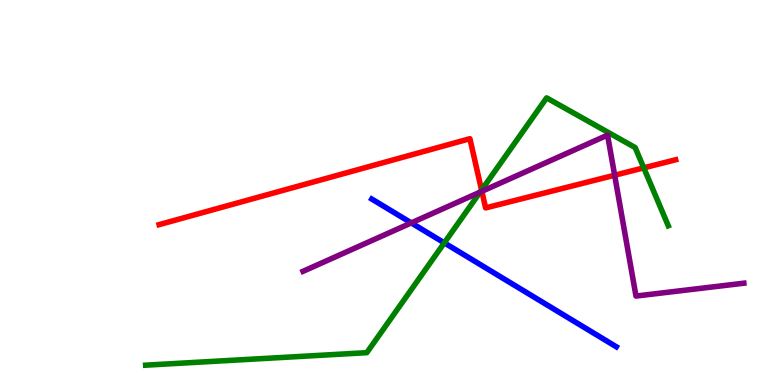[{'lines': ['blue', 'red'], 'intersections': []}, {'lines': ['green', 'red'], 'intersections': [{'x': 6.21, 'y': 5.06}, {'x': 8.31, 'y': 5.64}]}, {'lines': ['purple', 'red'], 'intersections': [{'x': 6.22, 'y': 5.03}, {'x': 7.93, 'y': 5.45}]}, {'lines': ['blue', 'green'], 'intersections': [{'x': 5.73, 'y': 3.69}]}, {'lines': ['blue', 'purple'], 'intersections': [{'x': 5.31, 'y': 4.21}]}, {'lines': ['green', 'purple'], 'intersections': [{'x': 6.2, 'y': 5.01}]}]